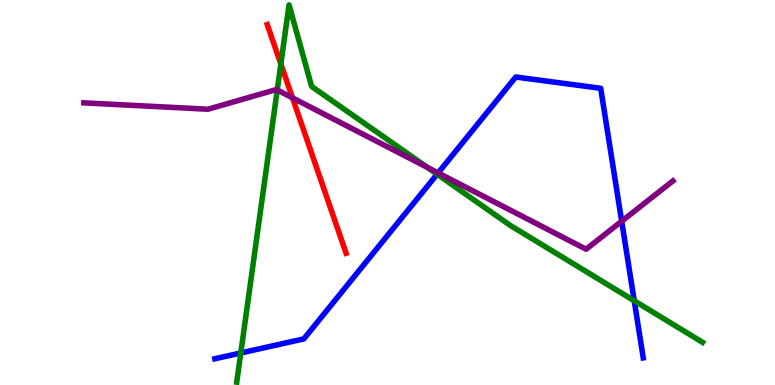[{'lines': ['blue', 'red'], 'intersections': []}, {'lines': ['green', 'red'], 'intersections': [{'x': 3.62, 'y': 8.34}]}, {'lines': ['purple', 'red'], 'intersections': [{'x': 3.77, 'y': 7.46}]}, {'lines': ['blue', 'green'], 'intersections': [{'x': 3.11, 'y': 0.832}, {'x': 5.64, 'y': 5.48}, {'x': 8.18, 'y': 2.19}]}, {'lines': ['blue', 'purple'], 'intersections': [{'x': 5.65, 'y': 5.51}, {'x': 8.02, 'y': 4.25}]}, {'lines': ['green', 'purple'], 'intersections': [{'x': 3.58, 'y': 7.66}, {'x': 5.51, 'y': 5.65}]}]